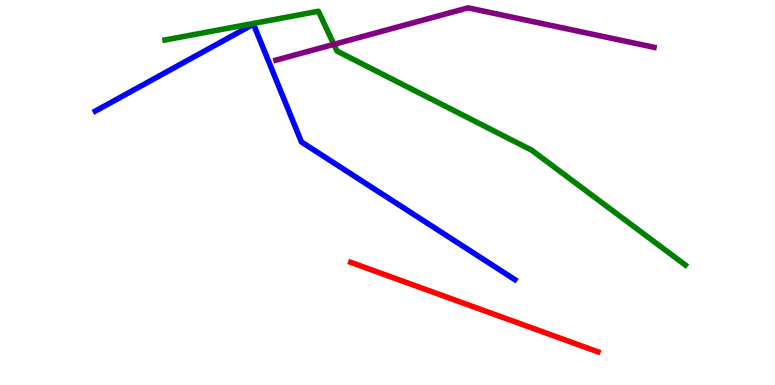[{'lines': ['blue', 'red'], 'intersections': []}, {'lines': ['green', 'red'], 'intersections': []}, {'lines': ['purple', 'red'], 'intersections': []}, {'lines': ['blue', 'green'], 'intersections': []}, {'lines': ['blue', 'purple'], 'intersections': []}, {'lines': ['green', 'purple'], 'intersections': [{'x': 4.31, 'y': 8.85}]}]